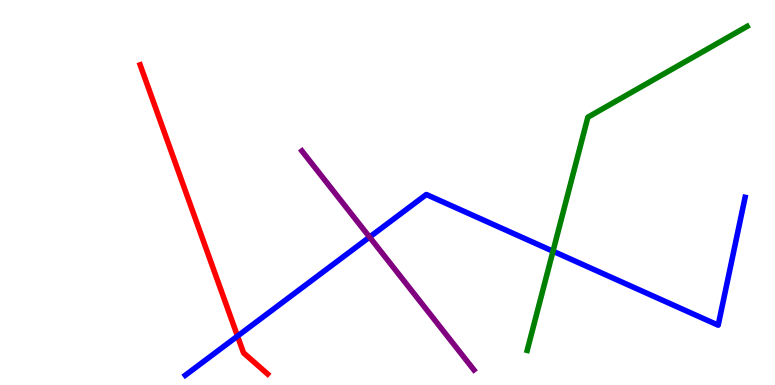[{'lines': ['blue', 'red'], 'intersections': [{'x': 3.06, 'y': 1.27}]}, {'lines': ['green', 'red'], 'intersections': []}, {'lines': ['purple', 'red'], 'intersections': []}, {'lines': ['blue', 'green'], 'intersections': [{'x': 7.14, 'y': 3.47}]}, {'lines': ['blue', 'purple'], 'intersections': [{'x': 4.77, 'y': 3.84}]}, {'lines': ['green', 'purple'], 'intersections': []}]